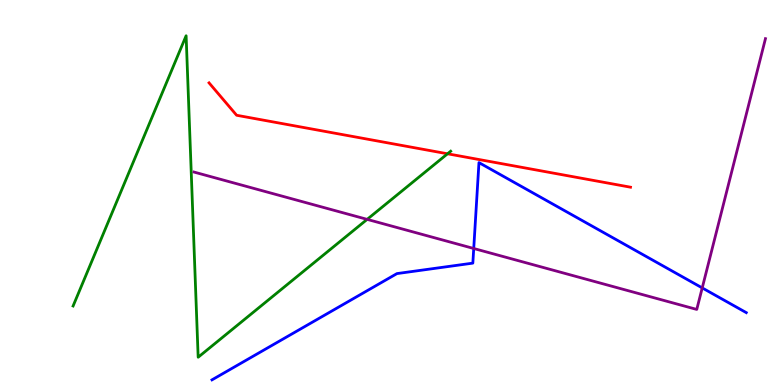[{'lines': ['blue', 'red'], 'intersections': []}, {'lines': ['green', 'red'], 'intersections': [{'x': 5.77, 'y': 6.01}]}, {'lines': ['purple', 'red'], 'intersections': []}, {'lines': ['blue', 'green'], 'intersections': []}, {'lines': ['blue', 'purple'], 'intersections': [{'x': 6.11, 'y': 3.55}, {'x': 9.06, 'y': 2.52}]}, {'lines': ['green', 'purple'], 'intersections': [{'x': 4.74, 'y': 4.3}]}]